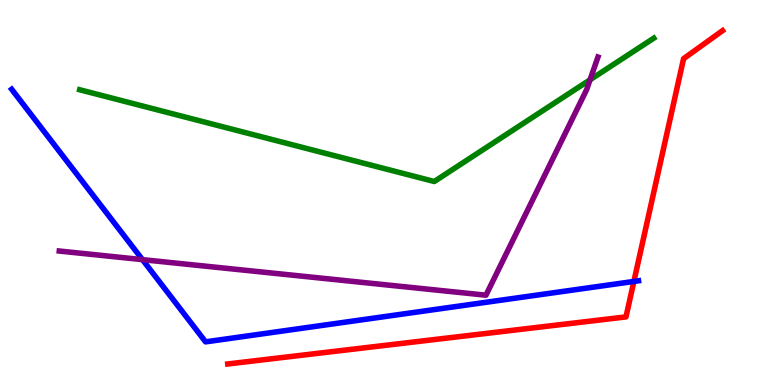[{'lines': ['blue', 'red'], 'intersections': [{'x': 8.18, 'y': 2.69}]}, {'lines': ['green', 'red'], 'intersections': []}, {'lines': ['purple', 'red'], 'intersections': []}, {'lines': ['blue', 'green'], 'intersections': []}, {'lines': ['blue', 'purple'], 'intersections': [{'x': 1.84, 'y': 3.26}]}, {'lines': ['green', 'purple'], 'intersections': [{'x': 7.61, 'y': 7.93}]}]